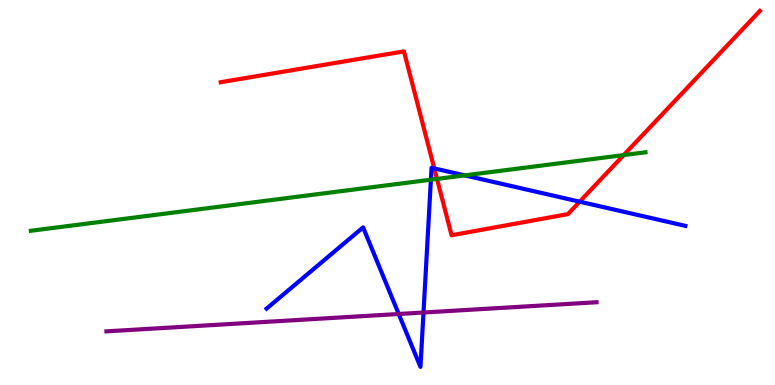[{'lines': ['blue', 'red'], 'intersections': [{'x': 5.6, 'y': 5.63}, {'x': 7.48, 'y': 4.76}]}, {'lines': ['green', 'red'], 'intersections': [{'x': 5.64, 'y': 5.35}, {'x': 8.05, 'y': 5.97}]}, {'lines': ['purple', 'red'], 'intersections': []}, {'lines': ['blue', 'green'], 'intersections': [{'x': 5.56, 'y': 5.33}, {'x': 6.0, 'y': 5.44}]}, {'lines': ['blue', 'purple'], 'intersections': [{'x': 5.14, 'y': 1.84}, {'x': 5.46, 'y': 1.88}]}, {'lines': ['green', 'purple'], 'intersections': []}]